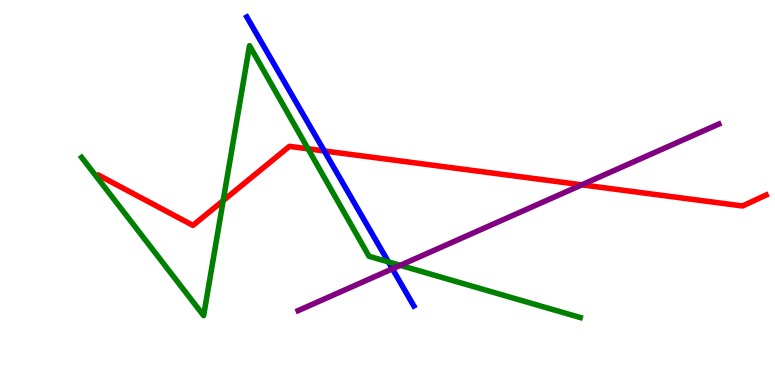[{'lines': ['blue', 'red'], 'intersections': [{'x': 4.18, 'y': 6.08}]}, {'lines': ['green', 'red'], 'intersections': [{'x': 2.88, 'y': 4.79}, {'x': 3.97, 'y': 6.13}]}, {'lines': ['purple', 'red'], 'intersections': [{'x': 7.51, 'y': 5.2}]}, {'lines': ['blue', 'green'], 'intersections': [{'x': 5.01, 'y': 3.2}]}, {'lines': ['blue', 'purple'], 'intersections': [{'x': 5.06, 'y': 3.02}]}, {'lines': ['green', 'purple'], 'intersections': [{'x': 5.16, 'y': 3.11}]}]